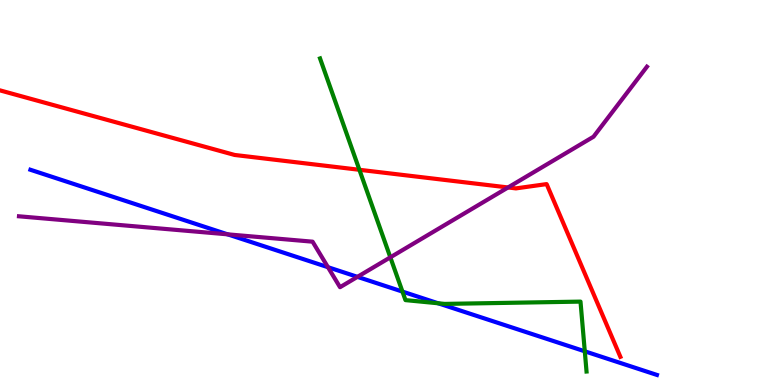[{'lines': ['blue', 'red'], 'intersections': []}, {'lines': ['green', 'red'], 'intersections': [{'x': 4.64, 'y': 5.59}]}, {'lines': ['purple', 'red'], 'intersections': [{'x': 6.56, 'y': 5.13}]}, {'lines': ['blue', 'green'], 'intersections': [{'x': 5.19, 'y': 2.43}, {'x': 5.65, 'y': 2.12}, {'x': 7.55, 'y': 0.875}]}, {'lines': ['blue', 'purple'], 'intersections': [{'x': 2.94, 'y': 3.91}, {'x': 4.23, 'y': 3.06}, {'x': 4.61, 'y': 2.81}]}, {'lines': ['green', 'purple'], 'intersections': [{'x': 5.04, 'y': 3.32}]}]